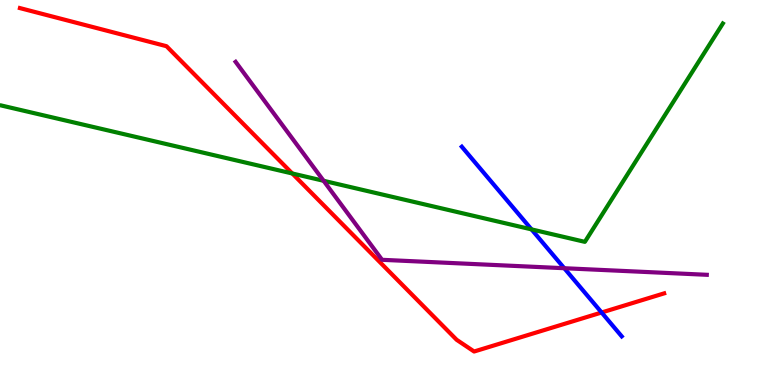[{'lines': ['blue', 'red'], 'intersections': [{'x': 7.76, 'y': 1.88}]}, {'lines': ['green', 'red'], 'intersections': [{'x': 3.77, 'y': 5.49}]}, {'lines': ['purple', 'red'], 'intersections': []}, {'lines': ['blue', 'green'], 'intersections': [{'x': 6.86, 'y': 4.04}]}, {'lines': ['blue', 'purple'], 'intersections': [{'x': 7.28, 'y': 3.03}]}, {'lines': ['green', 'purple'], 'intersections': [{'x': 4.18, 'y': 5.3}]}]